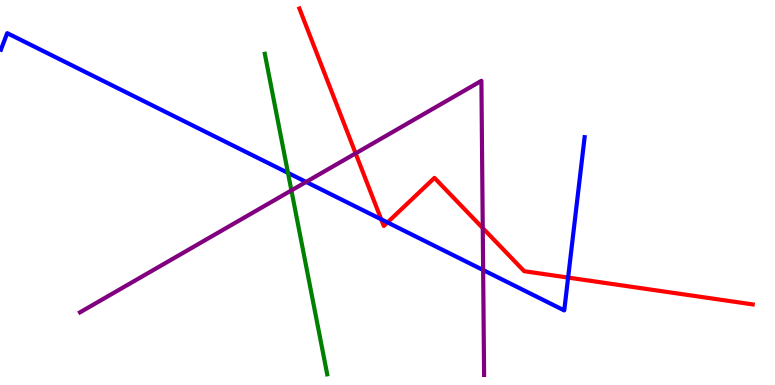[{'lines': ['blue', 'red'], 'intersections': [{'x': 4.92, 'y': 4.3}, {'x': 5.0, 'y': 4.22}, {'x': 7.33, 'y': 2.79}]}, {'lines': ['green', 'red'], 'intersections': []}, {'lines': ['purple', 'red'], 'intersections': [{'x': 4.59, 'y': 6.02}, {'x': 6.23, 'y': 4.08}]}, {'lines': ['blue', 'green'], 'intersections': [{'x': 3.72, 'y': 5.51}]}, {'lines': ['blue', 'purple'], 'intersections': [{'x': 3.95, 'y': 5.27}, {'x': 6.23, 'y': 2.99}]}, {'lines': ['green', 'purple'], 'intersections': [{'x': 3.76, 'y': 5.05}]}]